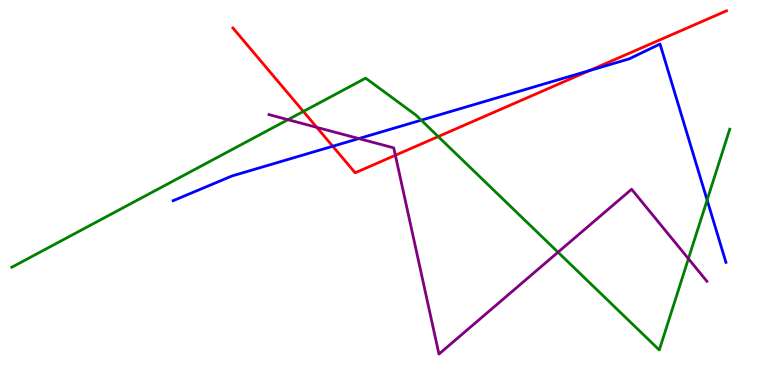[{'lines': ['blue', 'red'], 'intersections': [{'x': 4.29, 'y': 6.2}, {'x': 7.61, 'y': 8.17}]}, {'lines': ['green', 'red'], 'intersections': [{'x': 3.91, 'y': 7.11}, {'x': 5.65, 'y': 6.45}]}, {'lines': ['purple', 'red'], 'intersections': [{'x': 4.09, 'y': 6.69}, {'x': 5.1, 'y': 5.97}]}, {'lines': ['blue', 'green'], 'intersections': [{'x': 5.44, 'y': 6.88}, {'x': 9.12, 'y': 4.8}]}, {'lines': ['blue', 'purple'], 'intersections': [{'x': 4.63, 'y': 6.4}]}, {'lines': ['green', 'purple'], 'intersections': [{'x': 3.72, 'y': 6.89}, {'x': 7.2, 'y': 3.45}, {'x': 8.88, 'y': 3.28}]}]